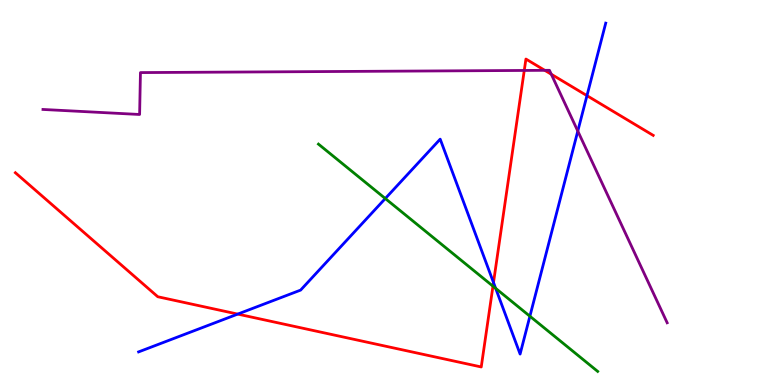[{'lines': ['blue', 'red'], 'intersections': [{'x': 3.07, 'y': 1.84}, {'x': 6.37, 'y': 2.66}, {'x': 7.57, 'y': 7.52}]}, {'lines': ['green', 'red'], 'intersections': [{'x': 6.36, 'y': 2.57}]}, {'lines': ['purple', 'red'], 'intersections': [{'x': 6.76, 'y': 8.17}, {'x': 7.03, 'y': 8.17}, {'x': 7.11, 'y': 8.07}]}, {'lines': ['blue', 'green'], 'intersections': [{'x': 4.97, 'y': 4.84}, {'x': 6.4, 'y': 2.51}, {'x': 6.84, 'y': 1.79}]}, {'lines': ['blue', 'purple'], 'intersections': [{'x': 7.46, 'y': 6.6}]}, {'lines': ['green', 'purple'], 'intersections': []}]